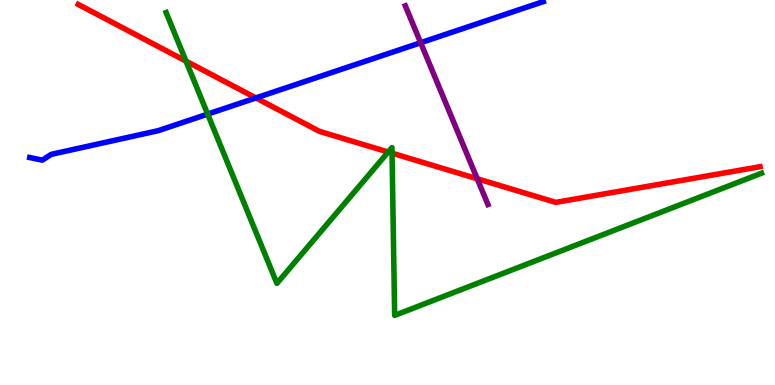[{'lines': ['blue', 'red'], 'intersections': [{'x': 3.3, 'y': 7.46}]}, {'lines': ['green', 'red'], 'intersections': [{'x': 2.4, 'y': 8.41}, {'x': 5.01, 'y': 6.05}, {'x': 5.06, 'y': 6.02}]}, {'lines': ['purple', 'red'], 'intersections': [{'x': 6.16, 'y': 5.36}]}, {'lines': ['blue', 'green'], 'intersections': [{'x': 2.68, 'y': 7.04}]}, {'lines': ['blue', 'purple'], 'intersections': [{'x': 5.43, 'y': 8.89}]}, {'lines': ['green', 'purple'], 'intersections': []}]